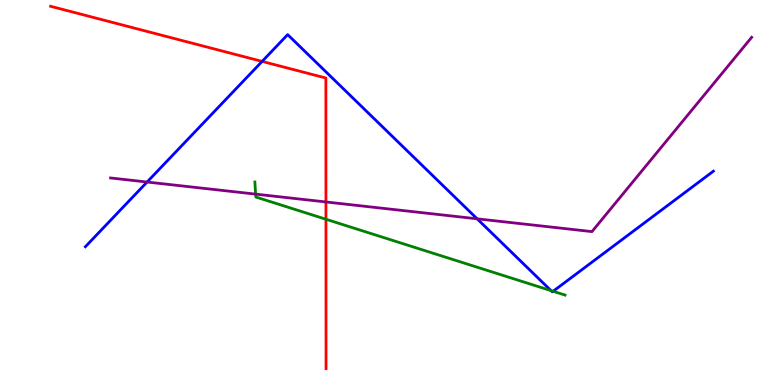[{'lines': ['blue', 'red'], 'intersections': [{'x': 3.38, 'y': 8.4}]}, {'lines': ['green', 'red'], 'intersections': [{'x': 4.21, 'y': 4.31}]}, {'lines': ['purple', 'red'], 'intersections': [{'x': 4.21, 'y': 4.75}]}, {'lines': ['blue', 'green'], 'intersections': [{'x': 7.11, 'y': 2.45}, {'x': 7.14, 'y': 2.43}]}, {'lines': ['blue', 'purple'], 'intersections': [{'x': 1.9, 'y': 5.27}, {'x': 6.16, 'y': 4.32}]}, {'lines': ['green', 'purple'], 'intersections': [{'x': 3.3, 'y': 4.96}]}]